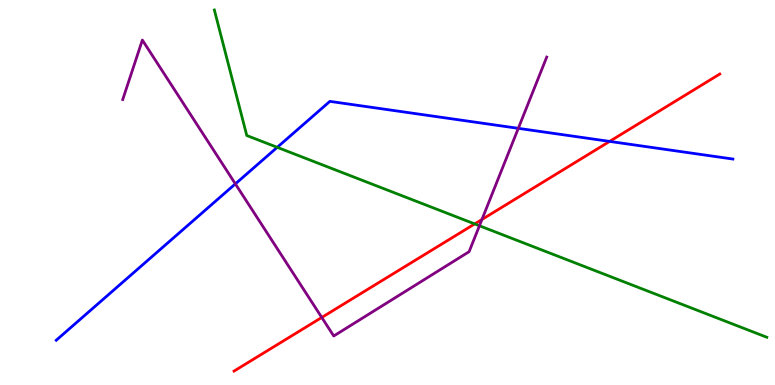[{'lines': ['blue', 'red'], 'intersections': [{'x': 7.87, 'y': 6.33}]}, {'lines': ['green', 'red'], 'intersections': [{'x': 6.12, 'y': 4.18}]}, {'lines': ['purple', 'red'], 'intersections': [{'x': 4.15, 'y': 1.75}, {'x': 6.22, 'y': 4.3}]}, {'lines': ['blue', 'green'], 'intersections': [{'x': 3.58, 'y': 6.17}]}, {'lines': ['blue', 'purple'], 'intersections': [{'x': 3.04, 'y': 5.22}, {'x': 6.69, 'y': 6.67}]}, {'lines': ['green', 'purple'], 'intersections': [{'x': 6.19, 'y': 4.14}]}]